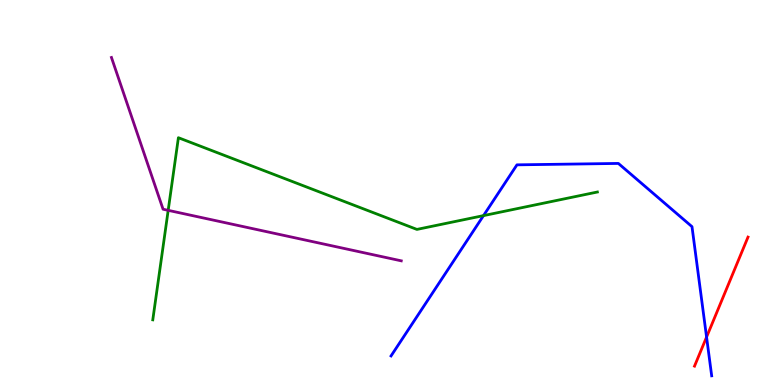[{'lines': ['blue', 'red'], 'intersections': [{'x': 9.12, 'y': 1.25}]}, {'lines': ['green', 'red'], 'intersections': []}, {'lines': ['purple', 'red'], 'intersections': []}, {'lines': ['blue', 'green'], 'intersections': [{'x': 6.24, 'y': 4.4}]}, {'lines': ['blue', 'purple'], 'intersections': []}, {'lines': ['green', 'purple'], 'intersections': [{'x': 2.17, 'y': 4.54}]}]